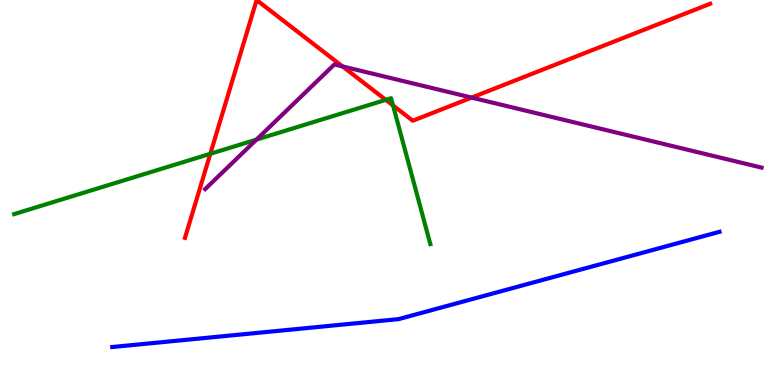[{'lines': ['blue', 'red'], 'intersections': []}, {'lines': ['green', 'red'], 'intersections': [{'x': 2.71, 'y': 6.01}, {'x': 4.98, 'y': 7.41}, {'x': 5.07, 'y': 7.26}]}, {'lines': ['purple', 'red'], 'intersections': [{'x': 4.42, 'y': 8.28}, {'x': 6.09, 'y': 7.47}]}, {'lines': ['blue', 'green'], 'intersections': []}, {'lines': ['blue', 'purple'], 'intersections': []}, {'lines': ['green', 'purple'], 'intersections': [{'x': 3.31, 'y': 6.37}]}]